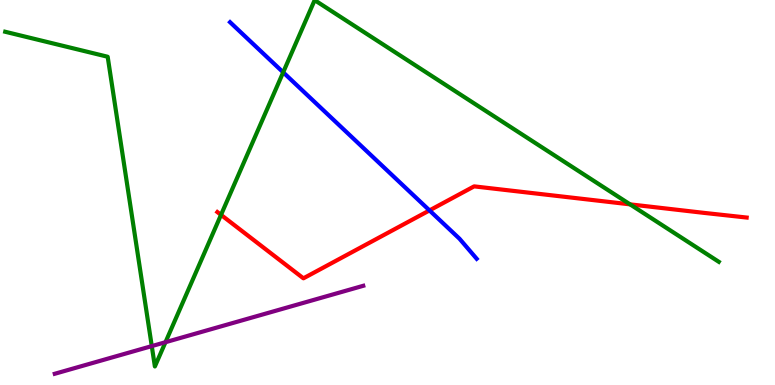[{'lines': ['blue', 'red'], 'intersections': [{'x': 5.54, 'y': 4.53}]}, {'lines': ['green', 'red'], 'intersections': [{'x': 2.85, 'y': 4.42}, {'x': 8.13, 'y': 4.69}]}, {'lines': ['purple', 'red'], 'intersections': []}, {'lines': ['blue', 'green'], 'intersections': [{'x': 3.65, 'y': 8.12}]}, {'lines': ['blue', 'purple'], 'intersections': []}, {'lines': ['green', 'purple'], 'intersections': [{'x': 1.96, 'y': 1.01}, {'x': 2.14, 'y': 1.11}]}]